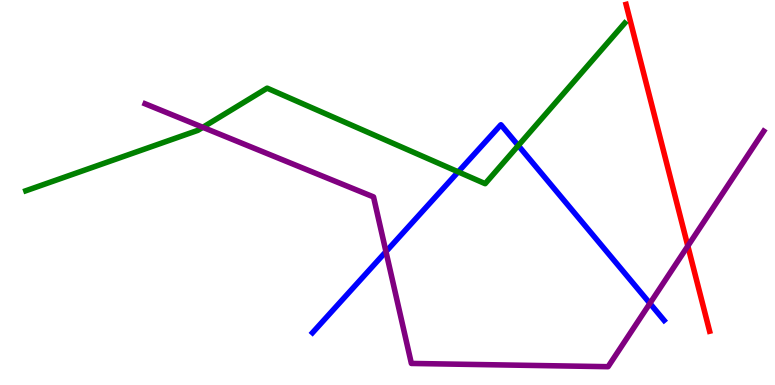[{'lines': ['blue', 'red'], 'intersections': []}, {'lines': ['green', 'red'], 'intersections': []}, {'lines': ['purple', 'red'], 'intersections': [{'x': 8.88, 'y': 3.61}]}, {'lines': ['blue', 'green'], 'intersections': [{'x': 5.91, 'y': 5.54}, {'x': 6.69, 'y': 6.22}]}, {'lines': ['blue', 'purple'], 'intersections': [{'x': 4.98, 'y': 3.46}, {'x': 8.39, 'y': 2.12}]}, {'lines': ['green', 'purple'], 'intersections': [{'x': 2.62, 'y': 6.69}]}]